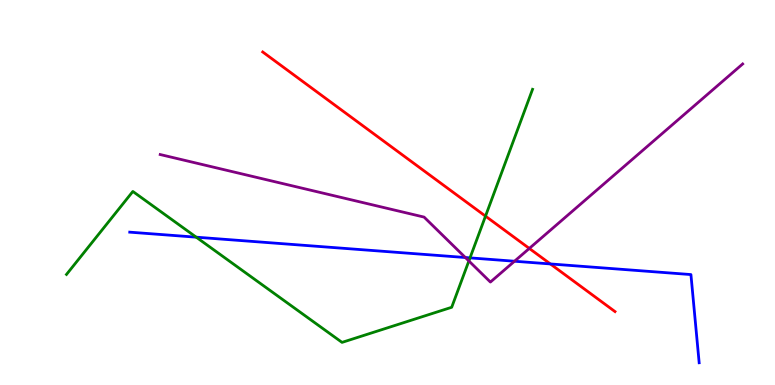[{'lines': ['blue', 'red'], 'intersections': [{'x': 7.1, 'y': 3.14}]}, {'lines': ['green', 'red'], 'intersections': [{'x': 6.26, 'y': 4.39}]}, {'lines': ['purple', 'red'], 'intersections': [{'x': 6.83, 'y': 3.55}]}, {'lines': ['blue', 'green'], 'intersections': [{'x': 2.53, 'y': 3.84}, {'x': 6.06, 'y': 3.3}]}, {'lines': ['blue', 'purple'], 'intersections': [{'x': 6.0, 'y': 3.31}, {'x': 6.64, 'y': 3.21}]}, {'lines': ['green', 'purple'], 'intersections': [{'x': 6.05, 'y': 3.22}]}]